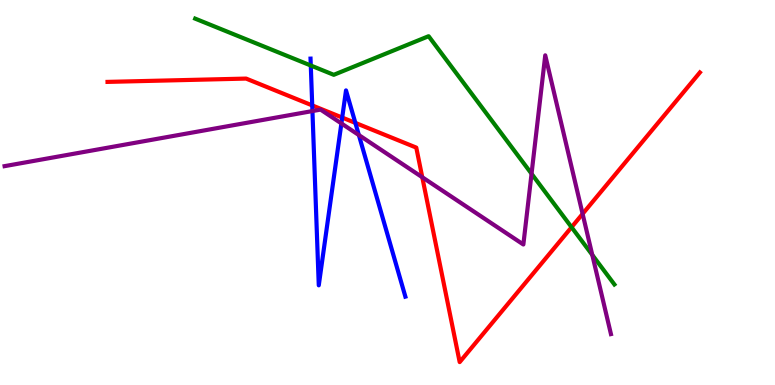[{'lines': ['blue', 'red'], 'intersections': [{'x': 4.03, 'y': 7.26}, {'x': 4.42, 'y': 6.95}, {'x': 4.59, 'y': 6.81}]}, {'lines': ['green', 'red'], 'intersections': [{'x': 7.37, 'y': 4.1}]}, {'lines': ['purple', 'red'], 'intersections': [{'x': 5.45, 'y': 5.4}, {'x': 7.52, 'y': 4.44}]}, {'lines': ['blue', 'green'], 'intersections': [{'x': 4.01, 'y': 8.3}]}, {'lines': ['blue', 'purple'], 'intersections': [{'x': 4.03, 'y': 7.12}, {'x': 4.41, 'y': 6.79}, {'x': 4.63, 'y': 6.49}]}, {'lines': ['green', 'purple'], 'intersections': [{'x': 6.86, 'y': 5.49}, {'x': 7.64, 'y': 3.38}]}]